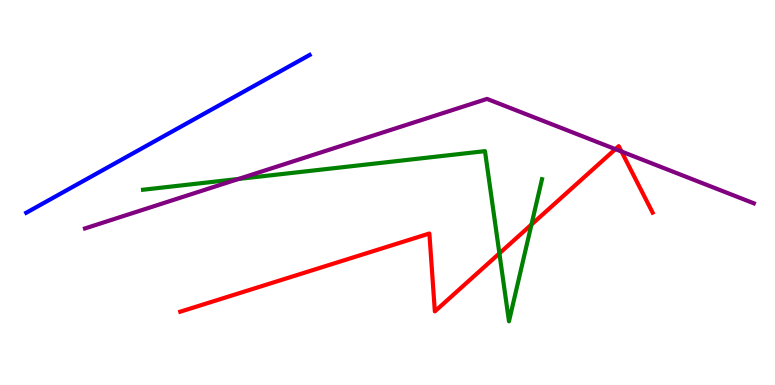[{'lines': ['blue', 'red'], 'intersections': []}, {'lines': ['green', 'red'], 'intersections': [{'x': 6.44, 'y': 3.42}, {'x': 6.86, 'y': 4.17}]}, {'lines': ['purple', 'red'], 'intersections': [{'x': 7.94, 'y': 6.13}, {'x': 8.02, 'y': 6.06}]}, {'lines': ['blue', 'green'], 'intersections': []}, {'lines': ['blue', 'purple'], 'intersections': []}, {'lines': ['green', 'purple'], 'intersections': [{'x': 3.08, 'y': 5.35}]}]